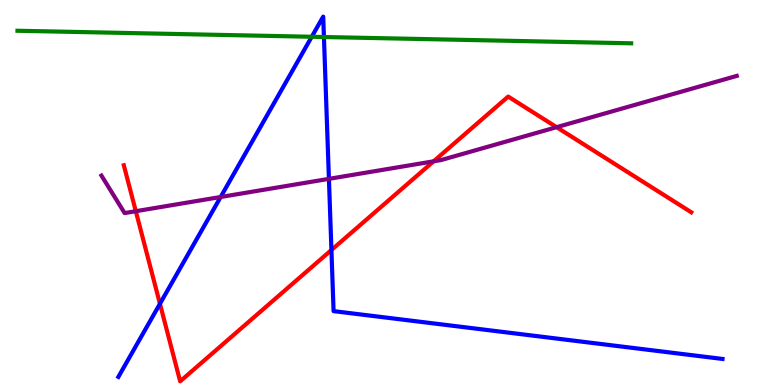[{'lines': ['blue', 'red'], 'intersections': [{'x': 2.06, 'y': 2.11}, {'x': 4.28, 'y': 3.51}]}, {'lines': ['green', 'red'], 'intersections': []}, {'lines': ['purple', 'red'], 'intersections': [{'x': 1.75, 'y': 4.51}, {'x': 5.59, 'y': 5.81}, {'x': 7.18, 'y': 6.7}]}, {'lines': ['blue', 'green'], 'intersections': [{'x': 4.02, 'y': 9.04}, {'x': 4.18, 'y': 9.04}]}, {'lines': ['blue', 'purple'], 'intersections': [{'x': 2.85, 'y': 4.88}, {'x': 4.24, 'y': 5.35}]}, {'lines': ['green', 'purple'], 'intersections': []}]